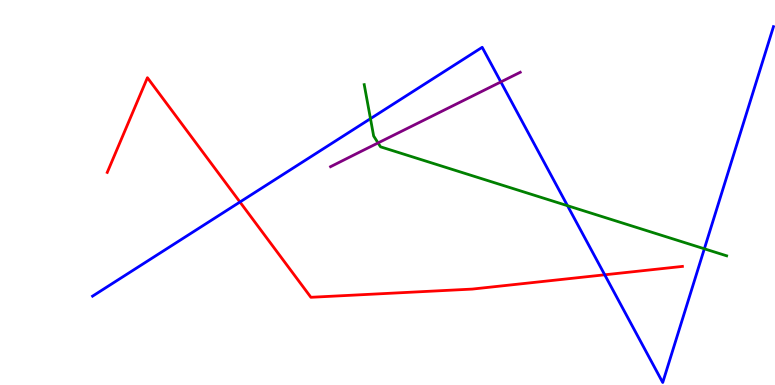[{'lines': ['blue', 'red'], 'intersections': [{'x': 3.1, 'y': 4.75}, {'x': 7.8, 'y': 2.86}]}, {'lines': ['green', 'red'], 'intersections': []}, {'lines': ['purple', 'red'], 'intersections': []}, {'lines': ['blue', 'green'], 'intersections': [{'x': 4.78, 'y': 6.92}, {'x': 7.32, 'y': 4.66}, {'x': 9.09, 'y': 3.54}]}, {'lines': ['blue', 'purple'], 'intersections': [{'x': 6.46, 'y': 7.87}]}, {'lines': ['green', 'purple'], 'intersections': [{'x': 4.88, 'y': 6.29}]}]